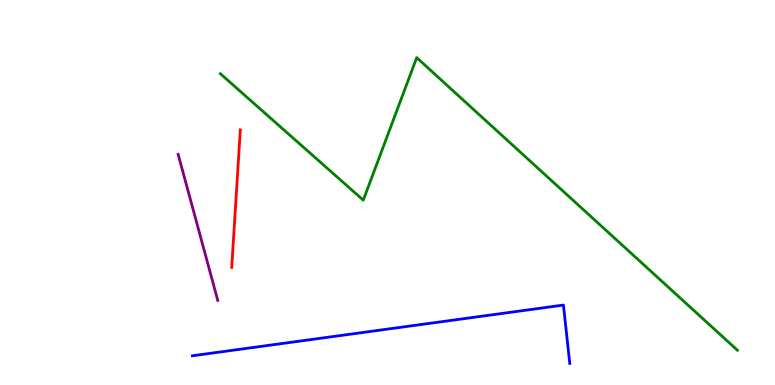[{'lines': ['blue', 'red'], 'intersections': []}, {'lines': ['green', 'red'], 'intersections': []}, {'lines': ['purple', 'red'], 'intersections': []}, {'lines': ['blue', 'green'], 'intersections': []}, {'lines': ['blue', 'purple'], 'intersections': []}, {'lines': ['green', 'purple'], 'intersections': []}]